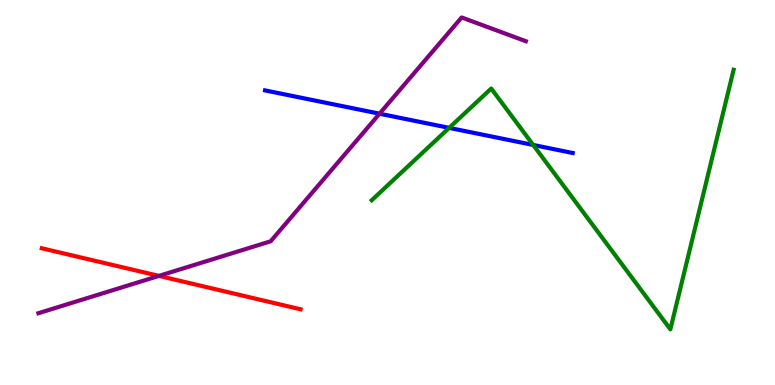[{'lines': ['blue', 'red'], 'intersections': []}, {'lines': ['green', 'red'], 'intersections': []}, {'lines': ['purple', 'red'], 'intersections': [{'x': 2.05, 'y': 2.83}]}, {'lines': ['blue', 'green'], 'intersections': [{'x': 5.8, 'y': 6.68}, {'x': 6.88, 'y': 6.23}]}, {'lines': ['blue', 'purple'], 'intersections': [{'x': 4.9, 'y': 7.05}]}, {'lines': ['green', 'purple'], 'intersections': []}]